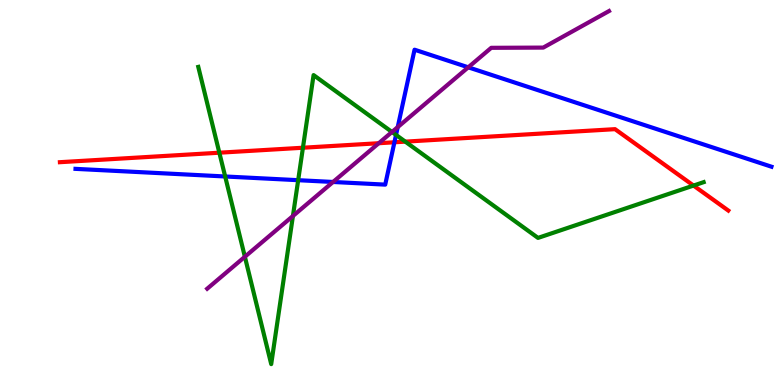[{'lines': ['blue', 'red'], 'intersections': [{'x': 5.09, 'y': 6.3}]}, {'lines': ['green', 'red'], 'intersections': [{'x': 2.83, 'y': 6.03}, {'x': 3.91, 'y': 6.16}, {'x': 5.23, 'y': 6.32}, {'x': 8.95, 'y': 5.18}]}, {'lines': ['purple', 'red'], 'intersections': [{'x': 4.89, 'y': 6.28}]}, {'lines': ['blue', 'green'], 'intersections': [{'x': 2.91, 'y': 5.42}, {'x': 3.85, 'y': 5.32}, {'x': 5.11, 'y': 6.5}]}, {'lines': ['blue', 'purple'], 'intersections': [{'x': 4.3, 'y': 5.27}, {'x': 5.13, 'y': 6.7}, {'x': 6.04, 'y': 8.25}]}, {'lines': ['green', 'purple'], 'intersections': [{'x': 3.16, 'y': 3.33}, {'x': 3.78, 'y': 4.39}, {'x': 5.06, 'y': 6.57}]}]